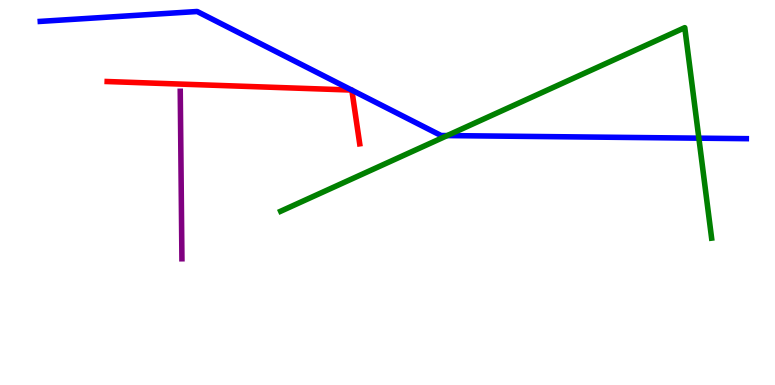[{'lines': ['blue', 'red'], 'intersections': [{'x': 4.54, 'y': 7.66}, {'x': 4.54, 'y': 7.66}]}, {'lines': ['green', 'red'], 'intersections': []}, {'lines': ['purple', 'red'], 'intersections': []}, {'lines': ['blue', 'green'], 'intersections': [{'x': 5.77, 'y': 6.48}, {'x': 9.02, 'y': 6.41}]}, {'lines': ['blue', 'purple'], 'intersections': []}, {'lines': ['green', 'purple'], 'intersections': []}]